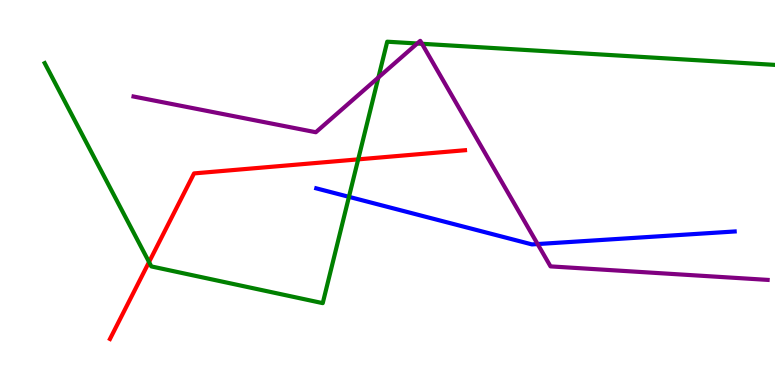[{'lines': ['blue', 'red'], 'intersections': []}, {'lines': ['green', 'red'], 'intersections': [{'x': 1.92, 'y': 3.19}, {'x': 4.62, 'y': 5.86}]}, {'lines': ['purple', 'red'], 'intersections': []}, {'lines': ['blue', 'green'], 'intersections': [{'x': 4.5, 'y': 4.89}]}, {'lines': ['blue', 'purple'], 'intersections': [{'x': 6.94, 'y': 3.66}]}, {'lines': ['green', 'purple'], 'intersections': [{'x': 4.88, 'y': 7.99}, {'x': 5.38, 'y': 8.87}, {'x': 5.44, 'y': 8.86}]}]